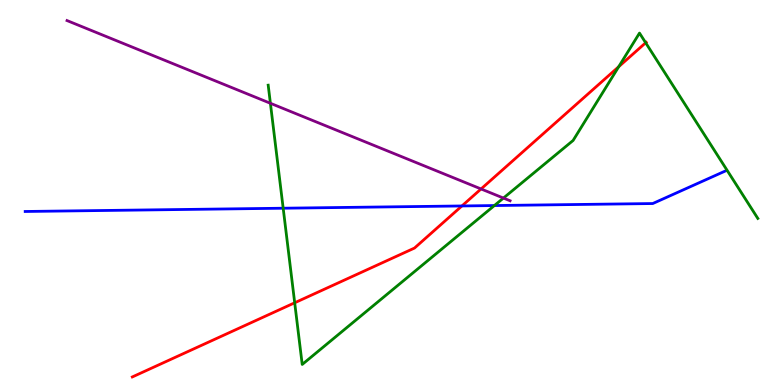[{'lines': ['blue', 'red'], 'intersections': [{'x': 5.96, 'y': 4.65}]}, {'lines': ['green', 'red'], 'intersections': [{'x': 3.8, 'y': 2.14}, {'x': 7.98, 'y': 8.27}, {'x': 8.33, 'y': 8.89}]}, {'lines': ['purple', 'red'], 'intersections': [{'x': 6.21, 'y': 5.09}]}, {'lines': ['blue', 'green'], 'intersections': [{'x': 3.65, 'y': 4.59}, {'x': 6.38, 'y': 4.66}]}, {'lines': ['blue', 'purple'], 'intersections': []}, {'lines': ['green', 'purple'], 'intersections': [{'x': 3.49, 'y': 7.32}, {'x': 6.5, 'y': 4.86}]}]